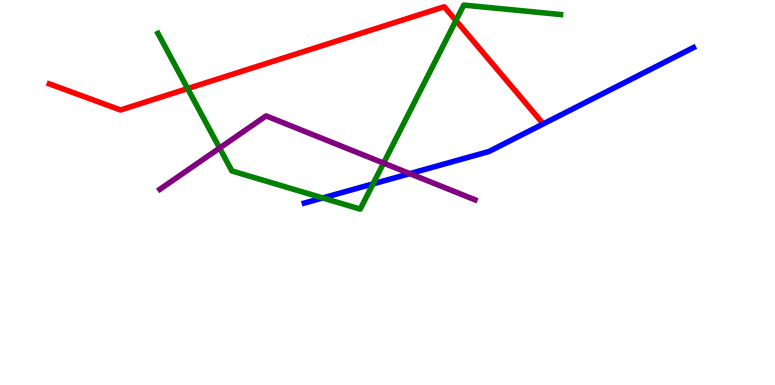[{'lines': ['blue', 'red'], 'intersections': []}, {'lines': ['green', 'red'], 'intersections': [{'x': 2.42, 'y': 7.7}, {'x': 5.88, 'y': 9.47}]}, {'lines': ['purple', 'red'], 'intersections': []}, {'lines': ['blue', 'green'], 'intersections': [{'x': 4.16, 'y': 4.86}, {'x': 4.81, 'y': 5.22}]}, {'lines': ['blue', 'purple'], 'intersections': [{'x': 5.29, 'y': 5.49}]}, {'lines': ['green', 'purple'], 'intersections': [{'x': 2.83, 'y': 6.15}, {'x': 4.95, 'y': 5.76}]}]